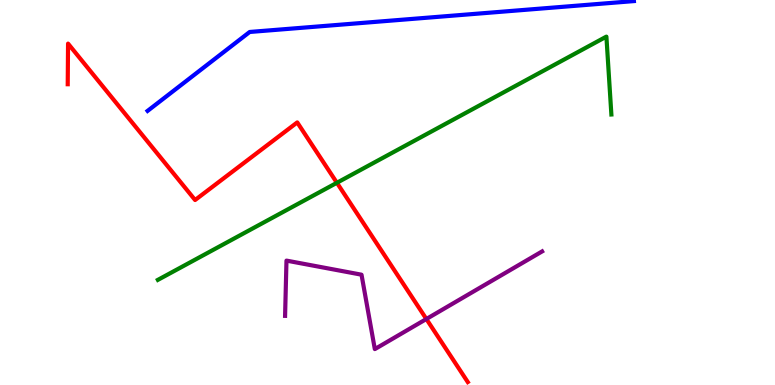[{'lines': ['blue', 'red'], 'intersections': []}, {'lines': ['green', 'red'], 'intersections': [{'x': 4.35, 'y': 5.25}]}, {'lines': ['purple', 'red'], 'intersections': [{'x': 5.5, 'y': 1.71}]}, {'lines': ['blue', 'green'], 'intersections': []}, {'lines': ['blue', 'purple'], 'intersections': []}, {'lines': ['green', 'purple'], 'intersections': []}]